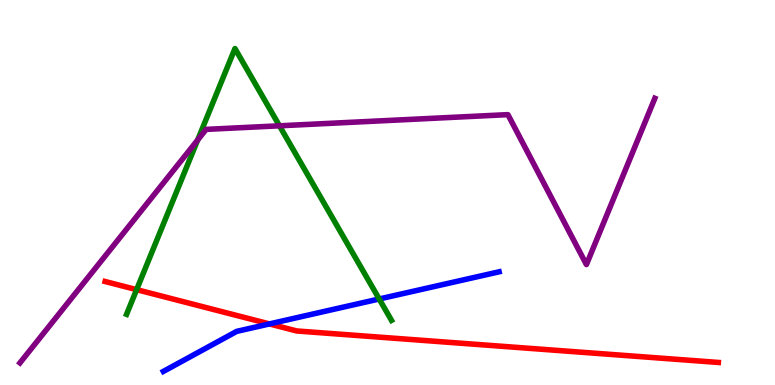[{'lines': ['blue', 'red'], 'intersections': [{'x': 3.48, 'y': 1.59}]}, {'lines': ['green', 'red'], 'intersections': [{'x': 1.76, 'y': 2.48}]}, {'lines': ['purple', 'red'], 'intersections': []}, {'lines': ['blue', 'green'], 'intersections': [{'x': 4.89, 'y': 2.23}]}, {'lines': ['blue', 'purple'], 'intersections': []}, {'lines': ['green', 'purple'], 'intersections': [{'x': 2.55, 'y': 6.36}, {'x': 3.61, 'y': 6.73}]}]